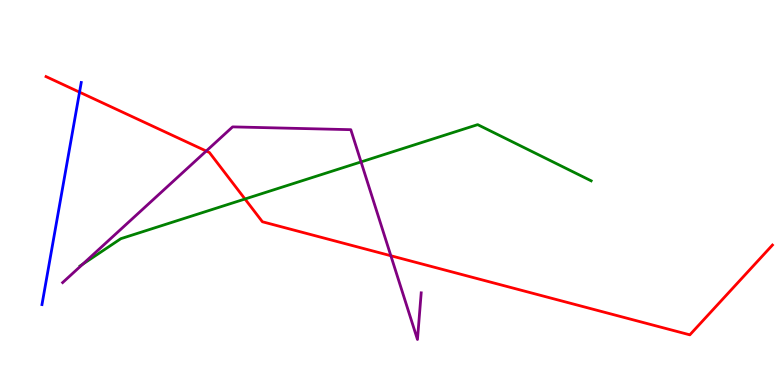[{'lines': ['blue', 'red'], 'intersections': [{'x': 1.03, 'y': 7.61}]}, {'lines': ['green', 'red'], 'intersections': [{'x': 3.16, 'y': 4.83}]}, {'lines': ['purple', 'red'], 'intersections': [{'x': 2.66, 'y': 6.08}, {'x': 5.04, 'y': 3.36}]}, {'lines': ['blue', 'green'], 'intersections': []}, {'lines': ['blue', 'purple'], 'intersections': []}, {'lines': ['green', 'purple'], 'intersections': [{'x': 1.07, 'y': 3.14}, {'x': 4.66, 'y': 5.79}]}]